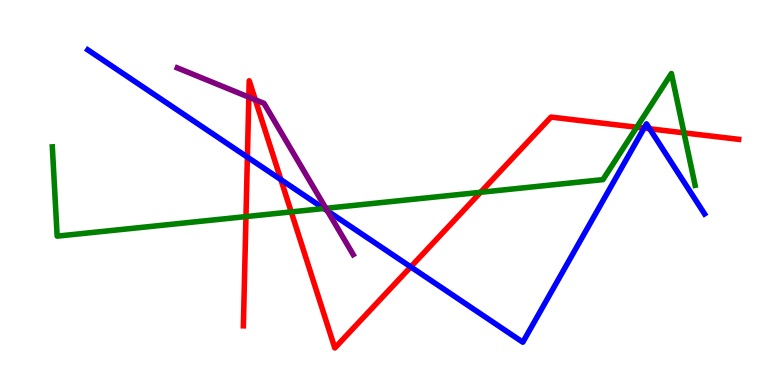[{'lines': ['blue', 'red'], 'intersections': [{'x': 3.19, 'y': 5.92}, {'x': 3.62, 'y': 5.33}, {'x': 5.3, 'y': 3.07}, {'x': 8.31, 'y': 6.67}, {'x': 8.38, 'y': 6.66}]}, {'lines': ['green', 'red'], 'intersections': [{'x': 3.17, 'y': 4.37}, {'x': 3.76, 'y': 4.5}, {'x': 6.2, 'y': 5.01}, {'x': 8.22, 'y': 6.69}, {'x': 8.83, 'y': 6.55}]}, {'lines': ['purple', 'red'], 'intersections': [{'x': 3.21, 'y': 7.48}, {'x': 3.29, 'y': 7.41}]}, {'lines': ['blue', 'green'], 'intersections': [{'x': 4.18, 'y': 4.58}]}, {'lines': ['blue', 'purple'], 'intersections': [{'x': 4.22, 'y': 4.52}]}, {'lines': ['green', 'purple'], 'intersections': [{'x': 4.21, 'y': 4.59}]}]